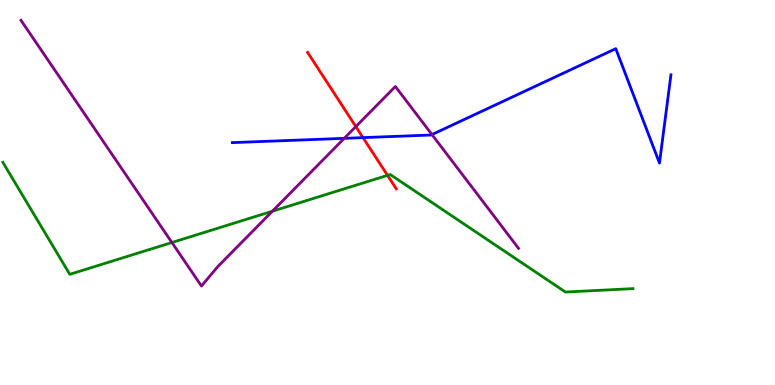[{'lines': ['blue', 'red'], 'intersections': [{'x': 4.68, 'y': 6.43}]}, {'lines': ['green', 'red'], 'intersections': [{'x': 5.0, 'y': 5.45}]}, {'lines': ['purple', 'red'], 'intersections': [{'x': 4.59, 'y': 6.71}]}, {'lines': ['blue', 'green'], 'intersections': []}, {'lines': ['blue', 'purple'], 'intersections': [{'x': 4.44, 'y': 6.41}, {'x': 5.57, 'y': 6.5}]}, {'lines': ['green', 'purple'], 'intersections': [{'x': 2.22, 'y': 3.7}, {'x': 3.51, 'y': 4.51}]}]